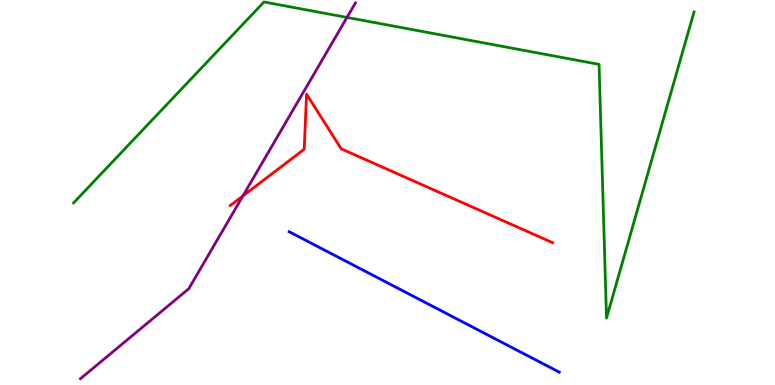[{'lines': ['blue', 'red'], 'intersections': []}, {'lines': ['green', 'red'], 'intersections': []}, {'lines': ['purple', 'red'], 'intersections': [{'x': 3.13, 'y': 4.91}]}, {'lines': ['blue', 'green'], 'intersections': []}, {'lines': ['blue', 'purple'], 'intersections': []}, {'lines': ['green', 'purple'], 'intersections': [{'x': 4.48, 'y': 9.55}]}]